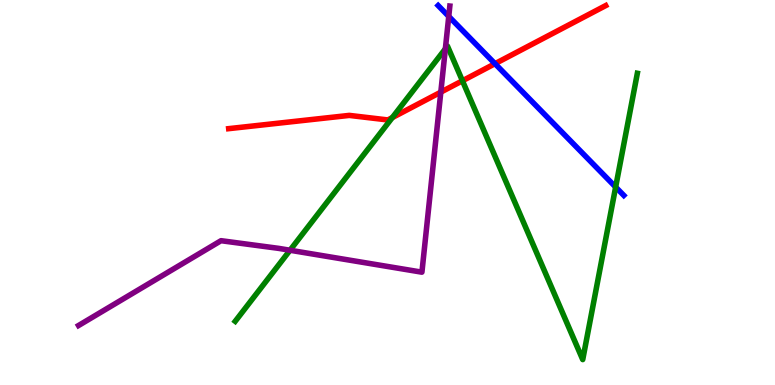[{'lines': ['blue', 'red'], 'intersections': [{'x': 6.39, 'y': 8.35}]}, {'lines': ['green', 'red'], 'intersections': [{'x': 5.06, 'y': 6.95}, {'x': 5.97, 'y': 7.9}]}, {'lines': ['purple', 'red'], 'intersections': [{'x': 5.69, 'y': 7.61}]}, {'lines': ['blue', 'green'], 'intersections': [{'x': 7.94, 'y': 5.14}]}, {'lines': ['blue', 'purple'], 'intersections': [{'x': 5.79, 'y': 9.57}]}, {'lines': ['green', 'purple'], 'intersections': [{'x': 3.74, 'y': 3.5}, {'x': 5.75, 'y': 8.73}]}]